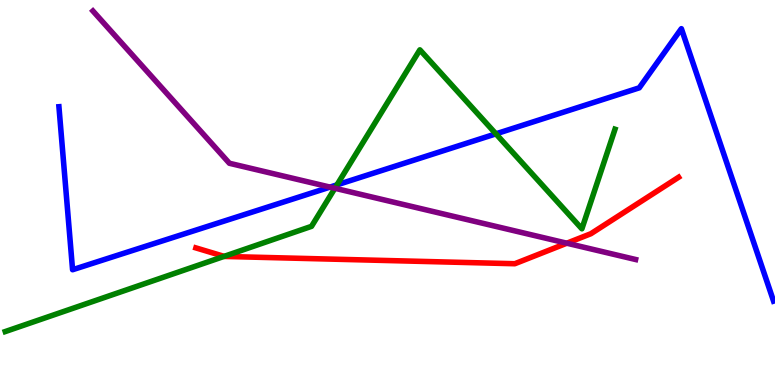[{'lines': ['blue', 'red'], 'intersections': []}, {'lines': ['green', 'red'], 'intersections': [{'x': 2.89, 'y': 3.34}]}, {'lines': ['purple', 'red'], 'intersections': [{'x': 7.31, 'y': 3.68}]}, {'lines': ['blue', 'green'], 'intersections': [{'x': 4.35, 'y': 5.2}, {'x': 6.4, 'y': 6.52}]}, {'lines': ['blue', 'purple'], 'intersections': [{'x': 4.26, 'y': 5.14}]}, {'lines': ['green', 'purple'], 'intersections': [{'x': 4.32, 'y': 5.11}]}]